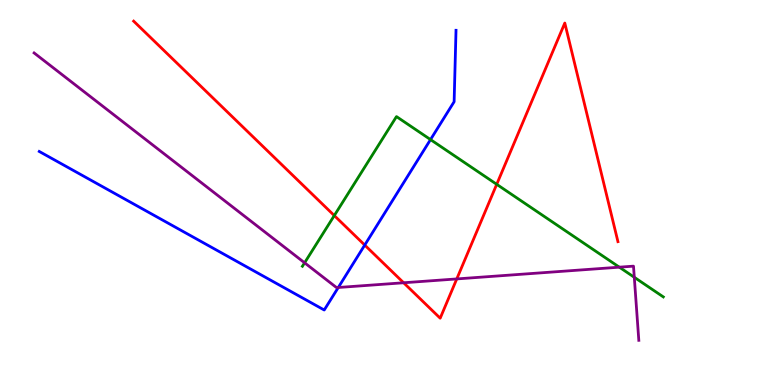[{'lines': ['blue', 'red'], 'intersections': [{'x': 4.71, 'y': 3.63}]}, {'lines': ['green', 'red'], 'intersections': [{'x': 4.31, 'y': 4.4}, {'x': 6.41, 'y': 5.21}]}, {'lines': ['purple', 'red'], 'intersections': [{'x': 5.21, 'y': 2.66}, {'x': 5.89, 'y': 2.76}]}, {'lines': ['blue', 'green'], 'intersections': [{'x': 5.56, 'y': 6.37}]}, {'lines': ['blue', 'purple'], 'intersections': [{'x': 4.36, 'y': 2.53}]}, {'lines': ['green', 'purple'], 'intersections': [{'x': 3.93, 'y': 3.17}, {'x': 7.99, 'y': 3.06}, {'x': 8.18, 'y': 2.8}]}]